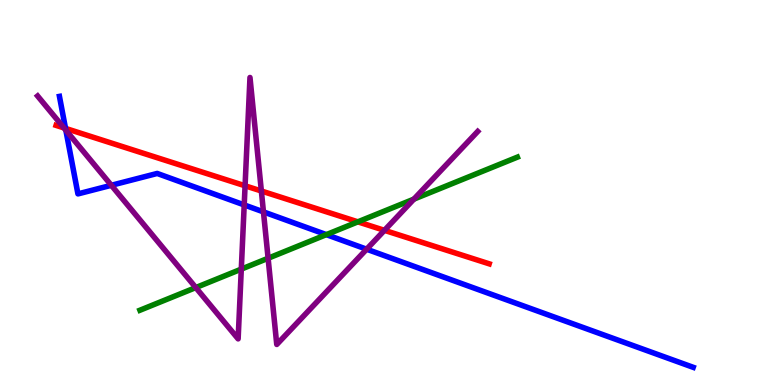[{'lines': ['blue', 'red'], 'intersections': [{'x': 0.845, 'y': 6.67}]}, {'lines': ['green', 'red'], 'intersections': [{'x': 4.62, 'y': 4.24}]}, {'lines': ['purple', 'red'], 'intersections': [{'x': 0.825, 'y': 6.68}, {'x': 3.16, 'y': 5.17}, {'x': 3.37, 'y': 5.04}, {'x': 4.96, 'y': 4.02}]}, {'lines': ['blue', 'green'], 'intersections': [{'x': 4.21, 'y': 3.91}]}, {'lines': ['blue', 'purple'], 'intersections': [{'x': 0.85, 'y': 6.62}, {'x': 1.44, 'y': 5.19}, {'x': 3.15, 'y': 4.68}, {'x': 3.4, 'y': 4.5}, {'x': 4.73, 'y': 3.53}]}, {'lines': ['green', 'purple'], 'intersections': [{'x': 2.53, 'y': 2.53}, {'x': 3.11, 'y': 3.01}, {'x': 3.46, 'y': 3.29}, {'x': 5.34, 'y': 4.83}]}]